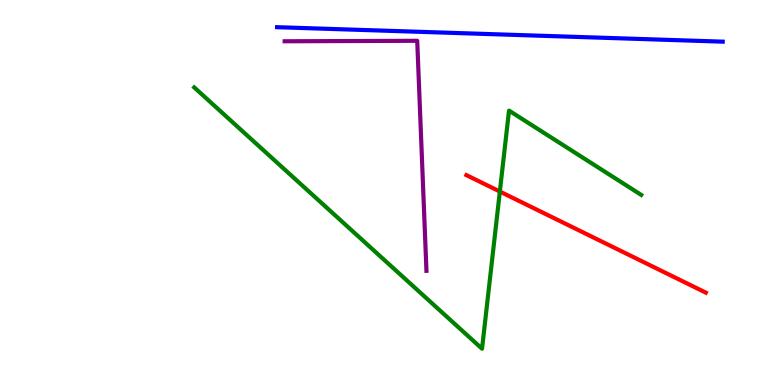[{'lines': ['blue', 'red'], 'intersections': []}, {'lines': ['green', 'red'], 'intersections': [{'x': 6.45, 'y': 5.02}]}, {'lines': ['purple', 'red'], 'intersections': []}, {'lines': ['blue', 'green'], 'intersections': []}, {'lines': ['blue', 'purple'], 'intersections': []}, {'lines': ['green', 'purple'], 'intersections': []}]